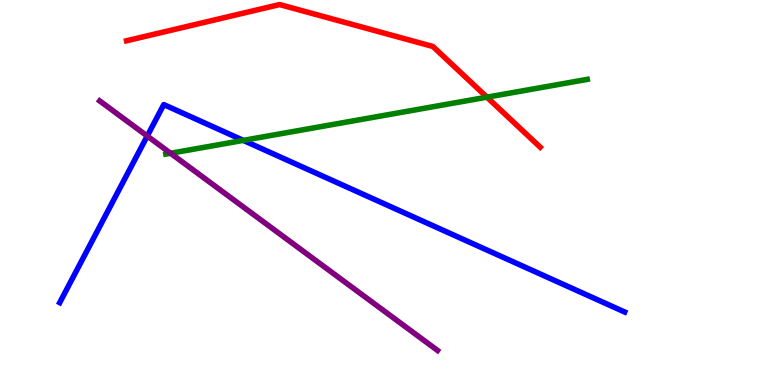[{'lines': ['blue', 'red'], 'intersections': []}, {'lines': ['green', 'red'], 'intersections': [{'x': 6.28, 'y': 7.48}]}, {'lines': ['purple', 'red'], 'intersections': []}, {'lines': ['blue', 'green'], 'intersections': [{'x': 3.14, 'y': 6.35}]}, {'lines': ['blue', 'purple'], 'intersections': [{'x': 1.9, 'y': 6.47}]}, {'lines': ['green', 'purple'], 'intersections': [{'x': 2.2, 'y': 6.02}]}]